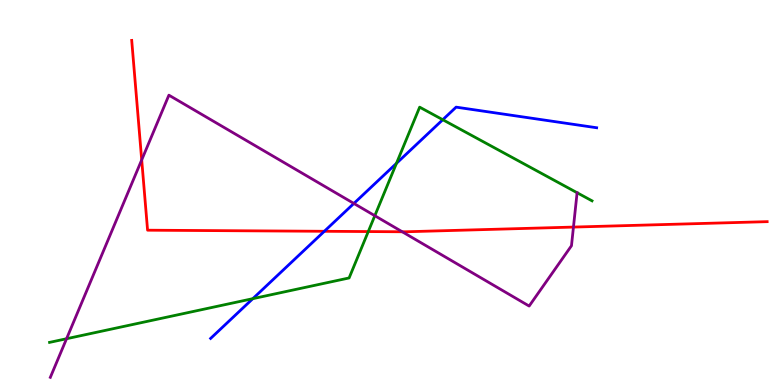[{'lines': ['blue', 'red'], 'intersections': [{'x': 4.19, 'y': 3.99}]}, {'lines': ['green', 'red'], 'intersections': [{'x': 4.75, 'y': 3.99}]}, {'lines': ['purple', 'red'], 'intersections': [{'x': 1.83, 'y': 5.85}, {'x': 5.19, 'y': 3.98}, {'x': 7.4, 'y': 4.1}]}, {'lines': ['blue', 'green'], 'intersections': [{'x': 3.26, 'y': 2.24}, {'x': 5.12, 'y': 5.76}, {'x': 5.71, 'y': 6.89}]}, {'lines': ['blue', 'purple'], 'intersections': [{'x': 4.57, 'y': 4.72}]}, {'lines': ['green', 'purple'], 'intersections': [{'x': 0.859, 'y': 1.2}, {'x': 4.84, 'y': 4.4}]}]